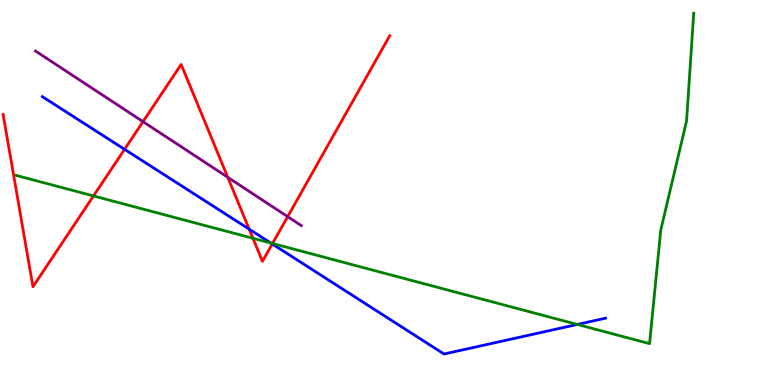[{'lines': ['blue', 'red'], 'intersections': [{'x': 1.61, 'y': 6.12}, {'x': 3.22, 'y': 4.05}, {'x': 3.51, 'y': 3.66}]}, {'lines': ['green', 'red'], 'intersections': [{'x': 1.21, 'y': 4.91}, {'x': 3.26, 'y': 3.81}, {'x': 3.52, 'y': 3.68}]}, {'lines': ['purple', 'red'], 'intersections': [{'x': 1.85, 'y': 6.84}, {'x': 2.94, 'y': 5.39}, {'x': 3.71, 'y': 4.37}]}, {'lines': ['blue', 'green'], 'intersections': [{'x': 3.49, 'y': 3.69}, {'x': 7.45, 'y': 1.57}]}, {'lines': ['blue', 'purple'], 'intersections': []}, {'lines': ['green', 'purple'], 'intersections': []}]